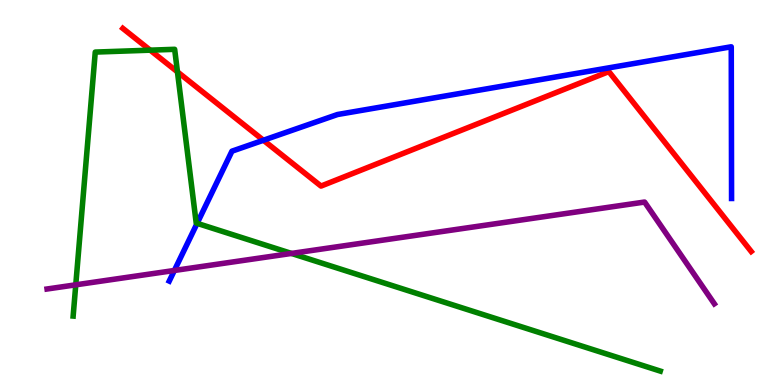[{'lines': ['blue', 'red'], 'intersections': [{'x': 3.4, 'y': 6.36}]}, {'lines': ['green', 'red'], 'intersections': [{'x': 1.94, 'y': 8.7}, {'x': 2.29, 'y': 8.13}]}, {'lines': ['purple', 'red'], 'intersections': []}, {'lines': ['blue', 'green'], 'intersections': [{'x': 2.54, 'y': 4.2}]}, {'lines': ['blue', 'purple'], 'intersections': [{'x': 2.25, 'y': 2.97}]}, {'lines': ['green', 'purple'], 'intersections': [{'x': 0.978, 'y': 2.6}, {'x': 3.76, 'y': 3.42}]}]